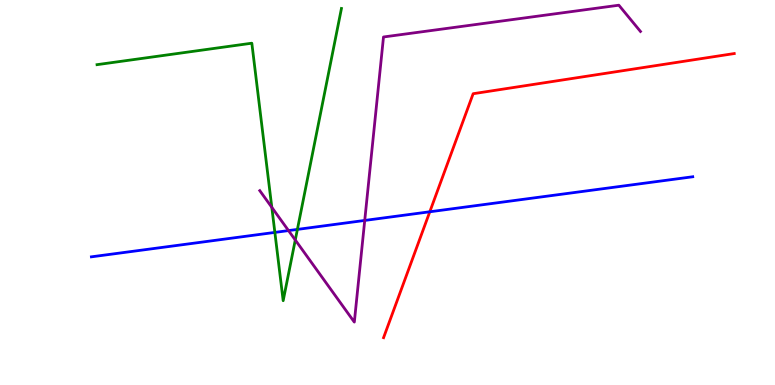[{'lines': ['blue', 'red'], 'intersections': [{'x': 5.55, 'y': 4.5}]}, {'lines': ['green', 'red'], 'intersections': []}, {'lines': ['purple', 'red'], 'intersections': []}, {'lines': ['blue', 'green'], 'intersections': [{'x': 3.55, 'y': 3.96}, {'x': 3.84, 'y': 4.04}]}, {'lines': ['blue', 'purple'], 'intersections': [{'x': 3.72, 'y': 4.01}, {'x': 4.71, 'y': 4.27}]}, {'lines': ['green', 'purple'], 'intersections': [{'x': 3.51, 'y': 4.61}, {'x': 3.81, 'y': 3.77}]}]